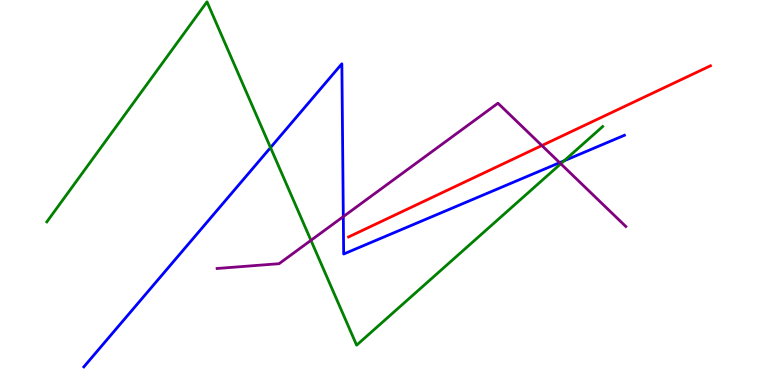[{'lines': ['blue', 'red'], 'intersections': []}, {'lines': ['green', 'red'], 'intersections': []}, {'lines': ['purple', 'red'], 'intersections': [{'x': 6.99, 'y': 6.22}]}, {'lines': ['blue', 'green'], 'intersections': [{'x': 3.49, 'y': 6.17}, {'x': 7.28, 'y': 5.82}]}, {'lines': ['blue', 'purple'], 'intersections': [{'x': 4.43, 'y': 4.37}, {'x': 7.22, 'y': 5.77}]}, {'lines': ['green', 'purple'], 'intersections': [{'x': 4.01, 'y': 3.76}, {'x': 7.24, 'y': 5.75}]}]